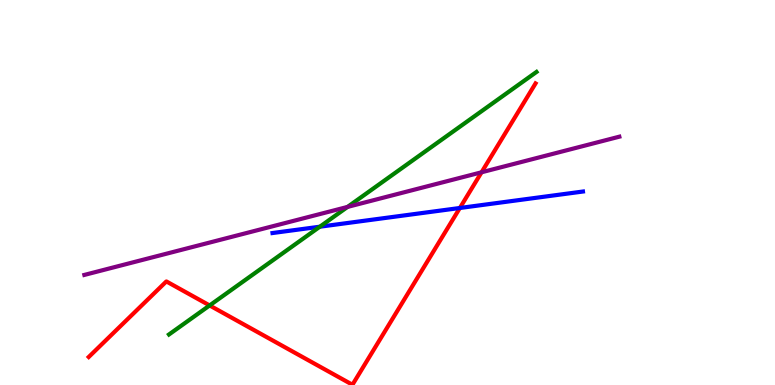[{'lines': ['blue', 'red'], 'intersections': [{'x': 5.93, 'y': 4.6}]}, {'lines': ['green', 'red'], 'intersections': [{'x': 2.7, 'y': 2.07}]}, {'lines': ['purple', 'red'], 'intersections': [{'x': 6.21, 'y': 5.53}]}, {'lines': ['blue', 'green'], 'intersections': [{'x': 4.13, 'y': 4.11}]}, {'lines': ['blue', 'purple'], 'intersections': []}, {'lines': ['green', 'purple'], 'intersections': [{'x': 4.48, 'y': 4.63}]}]